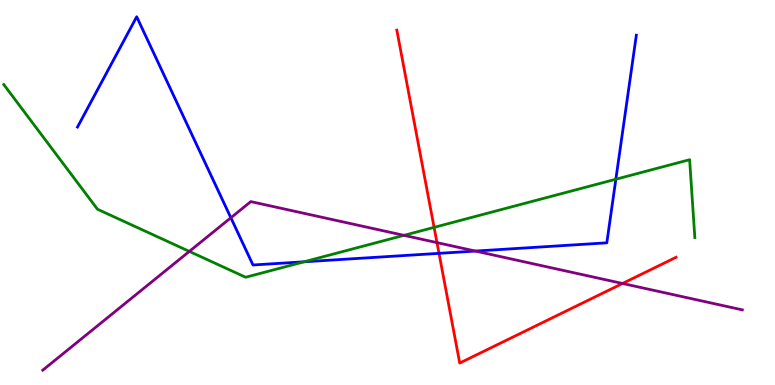[{'lines': ['blue', 'red'], 'intersections': [{'x': 5.66, 'y': 3.42}]}, {'lines': ['green', 'red'], 'intersections': [{'x': 5.6, 'y': 4.09}]}, {'lines': ['purple', 'red'], 'intersections': [{'x': 5.64, 'y': 3.7}, {'x': 8.03, 'y': 2.64}]}, {'lines': ['blue', 'green'], 'intersections': [{'x': 3.92, 'y': 3.2}, {'x': 7.95, 'y': 5.34}]}, {'lines': ['blue', 'purple'], 'intersections': [{'x': 2.98, 'y': 4.34}, {'x': 6.13, 'y': 3.48}]}, {'lines': ['green', 'purple'], 'intersections': [{'x': 2.44, 'y': 3.47}, {'x': 5.21, 'y': 3.89}]}]